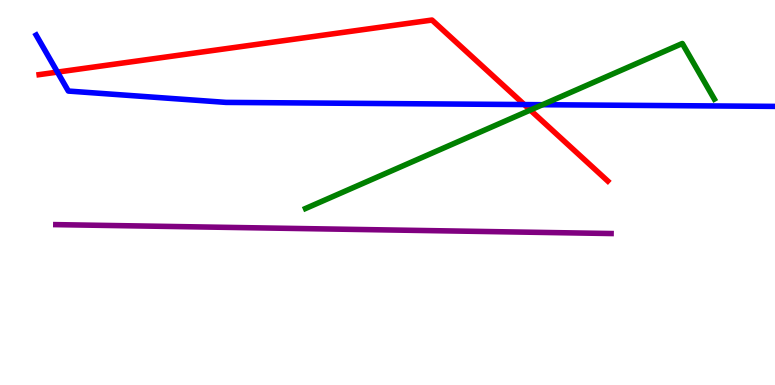[{'lines': ['blue', 'red'], 'intersections': [{'x': 0.741, 'y': 8.13}, {'x': 6.76, 'y': 7.28}]}, {'lines': ['green', 'red'], 'intersections': [{'x': 6.84, 'y': 7.14}]}, {'lines': ['purple', 'red'], 'intersections': []}, {'lines': ['blue', 'green'], 'intersections': [{'x': 7.0, 'y': 7.28}]}, {'lines': ['blue', 'purple'], 'intersections': []}, {'lines': ['green', 'purple'], 'intersections': []}]